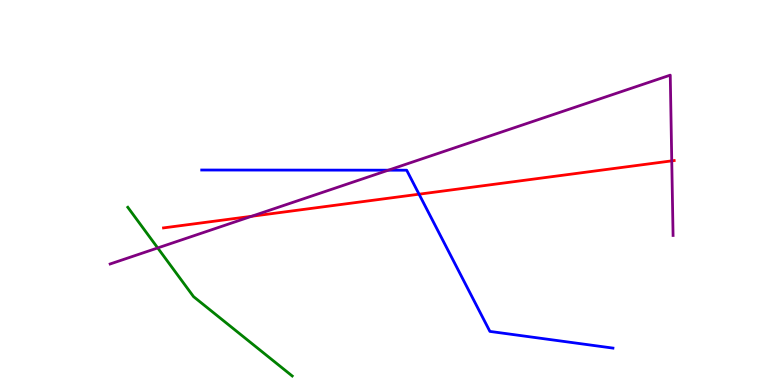[{'lines': ['blue', 'red'], 'intersections': [{'x': 5.41, 'y': 4.96}]}, {'lines': ['green', 'red'], 'intersections': []}, {'lines': ['purple', 'red'], 'intersections': [{'x': 3.25, 'y': 4.38}, {'x': 8.67, 'y': 5.82}]}, {'lines': ['blue', 'green'], 'intersections': []}, {'lines': ['blue', 'purple'], 'intersections': [{'x': 5.01, 'y': 5.58}]}, {'lines': ['green', 'purple'], 'intersections': [{'x': 2.04, 'y': 3.56}]}]